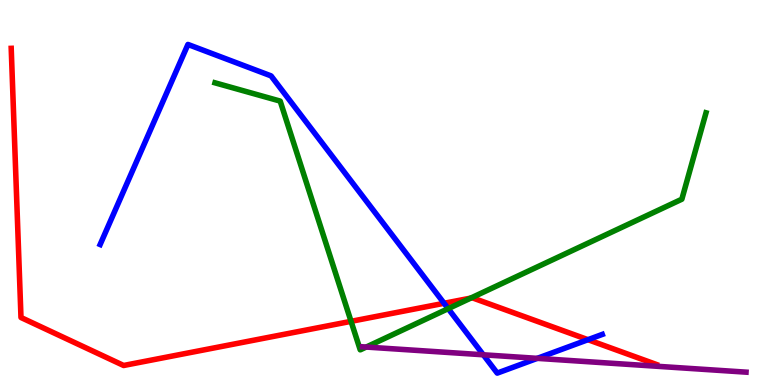[{'lines': ['blue', 'red'], 'intersections': [{'x': 5.73, 'y': 2.12}, {'x': 7.59, 'y': 1.18}]}, {'lines': ['green', 'red'], 'intersections': [{'x': 4.53, 'y': 1.65}, {'x': 6.07, 'y': 2.26}]}, {'lines': ['purple', 'red'], 'intersections': []}, {'lines': ['blue', 'green'], 'intersections': [{'x': 5.78, 'y': 1.98}]}, {'lines': ['blue', 'purple'], 'intersections': [{'x': 6.24, 'y': 0.785}, {'x': 6.93, 'y': 0.692}]}, {'lines': ['green', 'purple'], 'intersections': [{'x': 4.73, 'y': 0.986}]}]